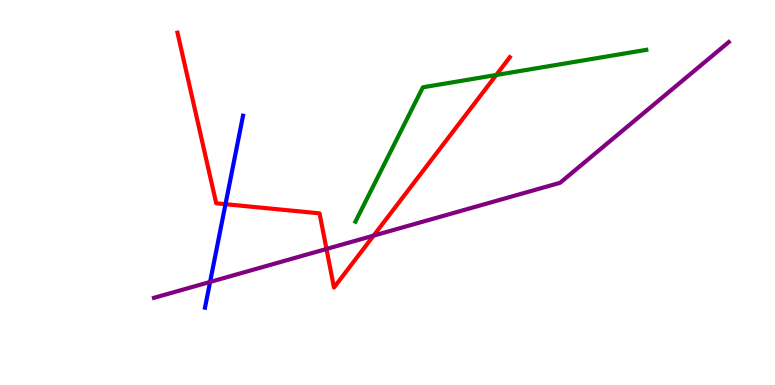[{'lines': ['blue', 'red'], 'intersections': [{'x': 2.91, 'y': 4.7}]}, {'lines': ['green', 'red'], 'intersections': [{'x': 6.4, 'y': 8.05}]}, {'lines': ['purple', 'red'], 'intersections': [{'x': 4.21, 'y': 3.53}, {'x': 4.82, 'y': 3.88}]}, {'lines': ['blue', 'green'], 'intersections': []}, {'lines': ['blue', 'purple'], 'intersections': [{'x': 2.71, 'y': 2.68}]}, {'lines': ['green', 'purple'], 'intersections': []}]